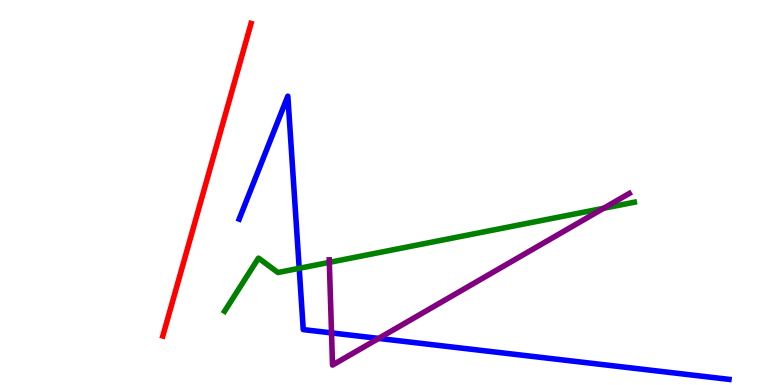[{'lines': ['blue', 'red'], 'intersections': []}, {'lines': ['green', 'red'], 'intersections': []}, {'lines': ['purple', 'red'], 'intersections': []}, {'lines': ['blue', 'green'], 'intersections': [{'x': 3.86, 'y': 3.03}]}, {'lines': ['blue', 'purple'], 'intersections': [{'x': 4.28, 'y': 1.35}, {'x': 4.89, 'y': 1.21}]}, {'lines': ['green', 'purple'], 'intersections': [{'x': 4.25, 'y': 3.19}, {'x': 7.79, 'y': 4.59}]}]